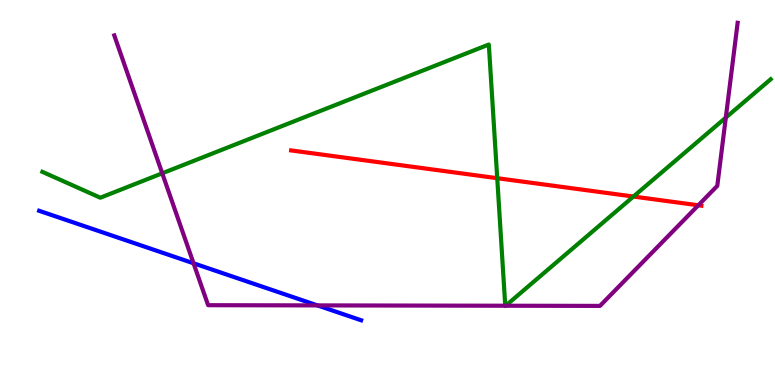[{'lines': ['blue', 'red'], 'intersections': []}, {'lines': ['green', 'red'], 'intersections': [{'x': 6.42, 'y': 5.37}, {'x': 8.17, 'y': 4.9}]}, {'lines': ['purple', 'red'], 'intersections': [{'x': 9.01, 'y': 4.67}]}, {'lines': ['blue', 'green'], 'intersections': []}, {'lines': ['blue', 'purple'], 'intersections': [{'x': 2.5, 'y': 3.16}, {'x': 4.1, 'y': 2.07}]}, {'lines': ['green', 'purple'], 'intersections': [{'x': 2.09, 'y': 5.5}, {'x': 6.52, 'y': 2.06}, {'x': 6.52, 'y': 2.06}, {'x': 9.37, 'y': 6.94}]}]